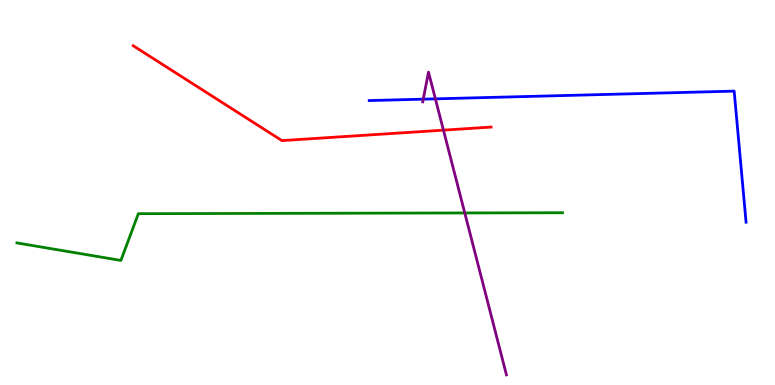[{'lines': ['blue', 'red'], 'intersections': []}, {'lines': ['green', 'red'], 'intersections': []}, {'lines': ['purple', 'red'], 'intersections': [{'x': 5.72, 'y': 6.62}]}, {'lines': ['blue', 'green'], 'intersections': []}, {'lines': ['blue', 'purple'], 'intersections': [{'x': 5.46, 'y': 7.42}, {'x': 5.62, 'y': 7.43}]}, {'lines': ['green', 'purple'], 'intersections': [{'x': 6.0, 'y': 4.47}]}]